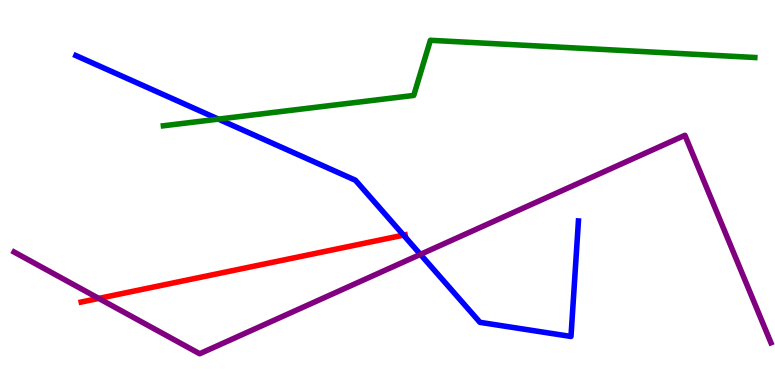[{'lines': ['blue', 'red'], 'intersections': [{'x': 5.21, 'y': 3.89}]}, {'lines': ['green', 'red'], 'intersections': []}, {'lines': ['purple', 'red'], 'intersections': [{'x': 1.27, 'y': 2.25}]}, {'lines': ['blue', 'green'], 'intersections': [{'x': 2.82, 'y': 6.91}]}, {'lines': ['blue', 'purple'], 'intersections': [{'x': 5.42, 'y': 3.39}]}, {'lines': ['green', 'purple'], 'intersections': []}]